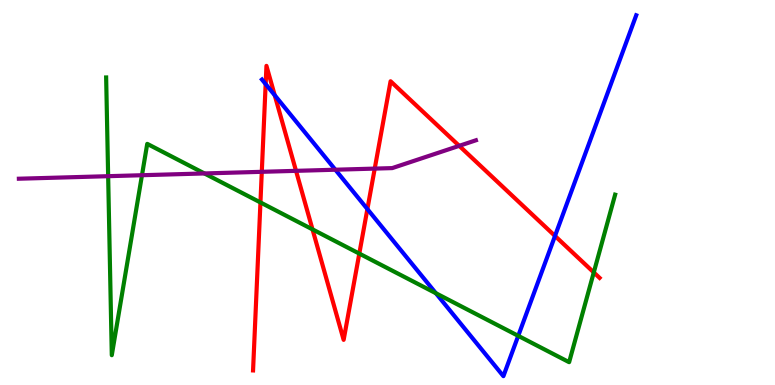[{'lines': ['blue', 'red'], 'intersections': [{'x': 3.43, 'y': 7.82}, {'x': 3.54, 'y': 7.53}, {'x': 4.74, 'y': 4.57}, {'x': 7.16, 'y': 3.87}]}, {'lines': ['green', 'red'], 'intersections': [{'x': 3.36, 'y': 4.74}, {'x': 4.03, 'y': 4.04}, {'x': 4.64, 'y': 3.41}, {'x': 7.66, 'y': 2.92}]}, {'lines': ['purple', 'red'], 'intersections': [{'x': 3.38, 'y': 5.54}, {'x': 3.82, 'y': 5.56}, {'x': 4.84, 'y': 5.62}, {'x': 5.93, 'y': 6.21}]}, {'lines': ['blue', 'green'], 'intersections': [{'x': 5.62, 'y': 2.38}, {'x': 6.69, 'y': 1.28}]}, {'lines': ['blue', 'purple'], 'intersections': [{'x': 4.33, 'y': 5.59}]}, {'lines': ['green', 'purple'], 'intersections': [{'x': 1.4, 'y': 5.42}, {'x': 1.83, 'y': 5.45}, {'x': 2.64, 'y': 5.49}]}]